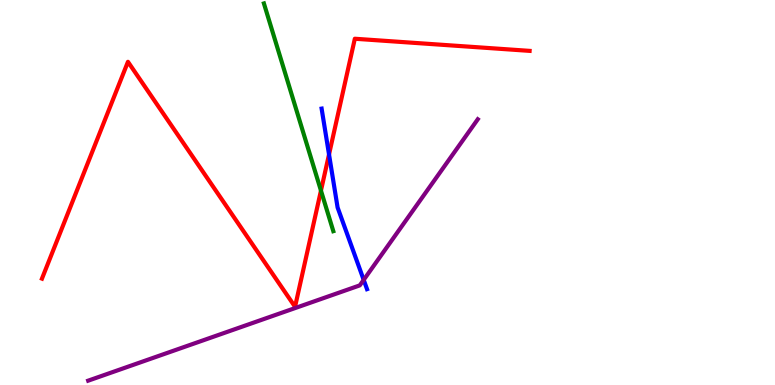[{'lines': ['blue', 'red'], 'intersections': [{'x': 4.25, 'y': 5.99}]}, {'lines': ['green', 'red'], 'intersections': [{'x': 4.14, 'y': 5.05}]}, {'lines': ['purple', 'red'], 'intersections': []}, {'lines': ['blue', 'green'], 'intersections': []}, {'lines': ['blue', 'purple'], 'intersections': [{'x': 4.69, 'y': 2.73}]}, {'lines': ['green', 'purple'], 'intersections': []}]